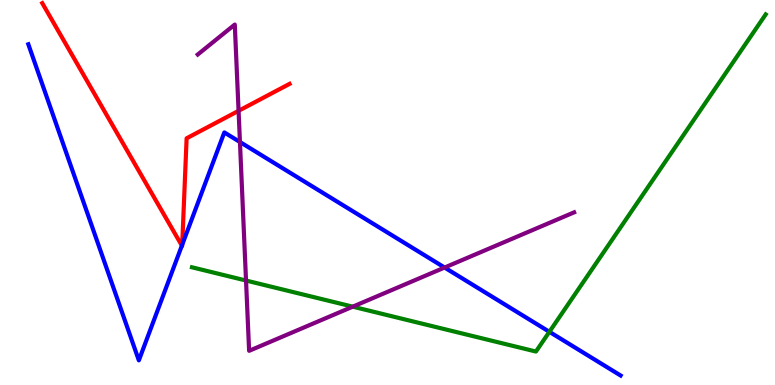[{'lines': ['blue', 'red'], 'intersections': [{'x': 2.35, 'y': 3.62}, {'x': 2.35, 'y': 3.64}]}, {'lines': ['green', 'red'], 'intersections': []}, {'lines': ['purple', 'red'], 'intersections': [{'x': 3.08, 'y': 7.12}]}, {'lines': ['blue', 'green'], 'intersections': [{'x': 7.09, 'y': 1.38}]}, {'lines': ['blue', 'purple'], 'intersections': [{'x': 3.1, 'y': 6.31}, {'x': 5.74, 'y': 3.05}]}, {'lines': ['green', 'purple'], 'intersections': [{'x': 3.17, 'y': 2.71}, {'x': 4.55, 'y': 2.03}]}]